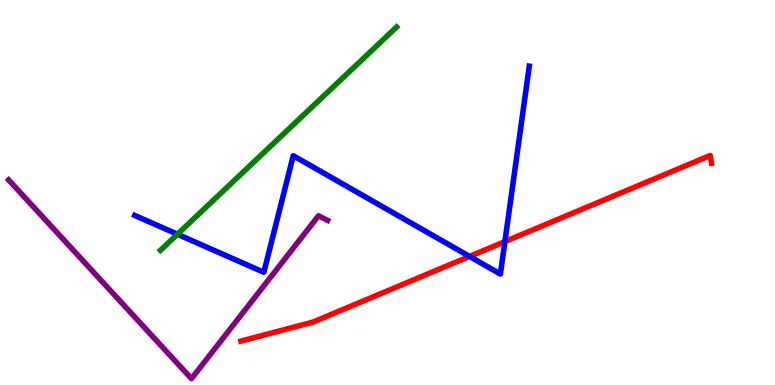[{'lines': ['blue', 'red'], 'intersections': [{'x': 6.06, 'y': 3.34}, {'x': 6.52, 'y': 3.72}]}, {'lines': ['green', 'red'], 'intersections': []}, {'lines': ['purple', 'red'], 'intersections': []}, {'lines': ['blue', 'green'], 'intersections': [{'x': 2.29, 'y': 3.92}]}, {'lines': ['blue', 'purple'], 'intersections': []}, {'lines': ['green', 'purple'], 'intersections': []}]